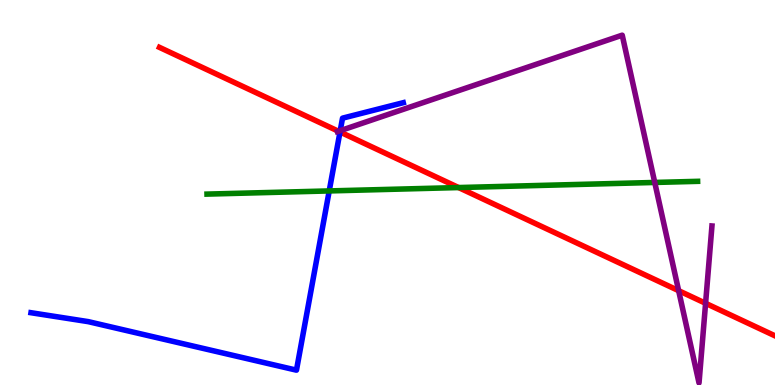[{'lines': ['blue', 'red'], 'intersections': [{'x': 4.39, 'y': 6.57}]}, {'lines': ['green', 'red'], 'intersections': [{'x': 5.92, 'y': 5.13}]}, {'lines': ['purple', 'red'], 'intersections': [{'x': 4.37, 'y': 6.59}, {'x': 8.76, 'y': 2.45}, {'x': 9.1, 'y': 2.12}]}, {'lines': ['blue', 'green'], 'intersections': [{'x': 4.25, 'y': 5.04}]}, {'lines': ['blue', 'purple'], 'intersections': [{'x': 4.39, 'y': 6.61}]}, {'lines': ['green', 'purple'], 'intersections': [{'x': 8.45, 'y': 5.26}]}]